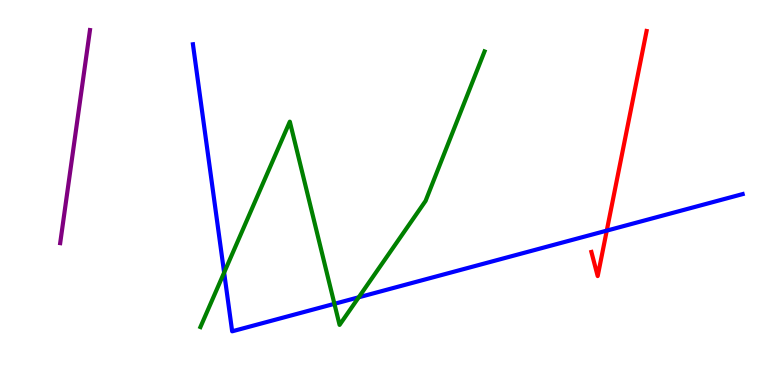[{'lines': ['blue', 'red'], 'intersections': [{'x': 7.83, 'y': 4.01}]}, {'lines': ['green', 'red'], 'intersections': []}, {'lines': ['purple', 'red'], 'intersections': []}, {'lines': ['blue', 'green'], 'intersections': [{'x': 2.89, 'y': 2.92}, {'x': 4.32, 'y': 2.11}, {'x': 4.63, 'y': 2.28}]}, {'lines': ['blue', 'purple'], 'intersections': []}, {'lines': ['green', 'purple'], 'intersections': []}]